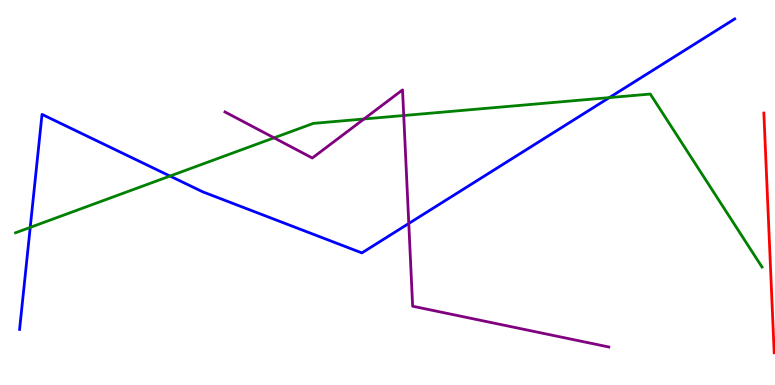[{'lines': ['blue', 'red'], 'intersections': []}, {'lines': ['green', 'red'], 'intersections': []}, {'lines': ['purple', 'red'], 'intersections': []}, {'lines': ['blue', 'green'], 'intersections': [{'x': 0.39, 'y': 4.09}, {'x': 2.19, 'y': 5.43}, {'x': 7.86, 'y': 7.46}]}, {'lines': ['blue', 'purple'], 'intersections': [{'x': 5.27, 'y': 4.2}]}, {'lines': ['green', 'purple'], 'intersections': [{'x': 3.54, 'y': 6.42}, {'x': 4.7, 'y': 6.91}, {'x': 5.21, 'y': 7.0}]}]